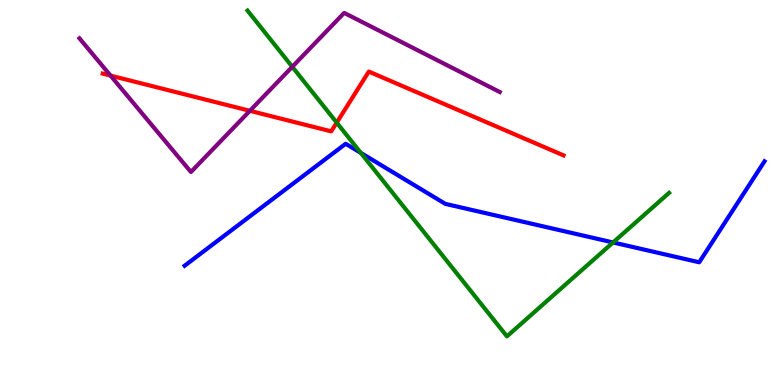[{'lines': ['blue', 'red'], 'intersections': []}, {'lines': ['green', 'red'], 'intersections': [{'x': 4.34, 'y': 6.82}]}, {'lines': ['purple', 'red'], 'intersections': [{'x': 1.43, 'y': 8.04}, {'x': 3.22, 'y': 7.12}]}, {'lines': ['blue', 'green'], 'intersections': [{'x': 4.66, 'y': 6.03}, {'x': 7.91, 'y': 3.7}]}, {'lines': ['blue', 'purple'], 'intersections': []}, {'lines': ['green', 'purple'], 'intersections': [{'x': 3.77, 'y': 8.27}]}]